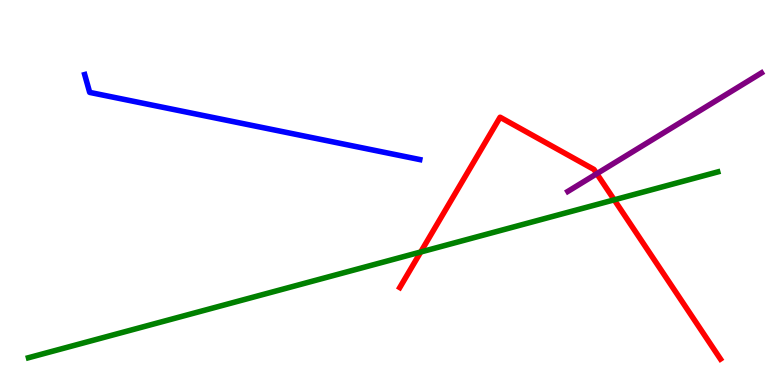[{'lines': ['blue', 'red'], 'intersections': []}, {'lines': ['green', 'red'], 'intersections': [{'x': 5.43, 'y': 3.45}, {'x': 7.93, 'y': 4.81}]}, {'lines': ['purple', 'red'], 'intersections': [{'x': 7.7, 'y': 5.49}]}, {'lines': ['blue', 'green'], 'intersections': []}, {'lines': ['blue', 'purple'], 'intersections': []}, {'lines': ['green', 'purple'], 'intersections': []}]